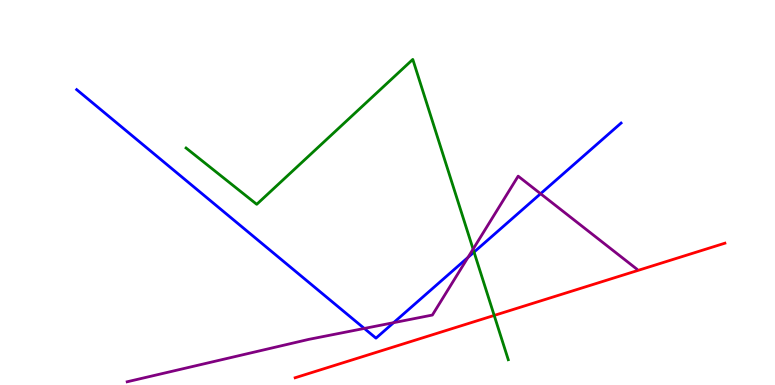[{'lines': ['blue', 'red'], 'intersections': []}, {'lines': ['green', 'red'], 'intersections': [{'x': 6.38, 'y': 1.81}]}, {'lines': ['purple', 'red'], 'intersections': []}, {'lines': ['blue', 'green'], 'intersections': [{'x': 6.12, 'y': 3.45}]}, {'lines': ['blue', 'purple'], 'intersections': [{'x': 4.7, 'y': 1.47}, {'x': 5.08, 'y': 1.62}, {'x': 6.04, 'y': 3.31}, {'x': 6.98, 'y': 4.97}]}, {'lines': ['green', 'purple'], 'intersections': [{'x': 6.1, 'y': 3.53}]}]